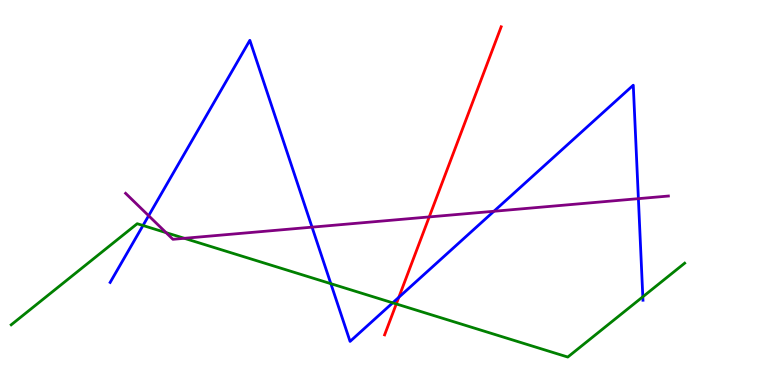[{'lines': ['blue', 'red'], 'intersections': [{'x': 5.15, 'y': 2.28}]}, {'lines': ['green', 'red'], 'intersections': [{'x': 5.11, 'y': 2.11}]}, {'lines': ['purple', 'red'], 'intersections': [{'x': 5.54, 'y': 4.37}]}, {'lines': ['blue', 'green'], 'intersections': [{'x': 1.85, 'y': 4.14}, {'x': 4.27, 'y': 2.63}, {'x': 5.07, 'y': 2.13}, {'x': 8.29, 'y': 2.29}]}, {'lines': ['blue', 'purple'], 'intersections': [{'x': 1.92, 'y': 4.4}, {'x': 4.03, 'y': 4.1}, {'x': 6.37, 'y': 4.51}, {'x': 8.24, 'y': 4.84}]}, {'lines': ['green', 'purple'], 'intersections': [{'x': 2.14, 'y': 3.96}, {'x': 2.38, 'y': 3.81}]}]